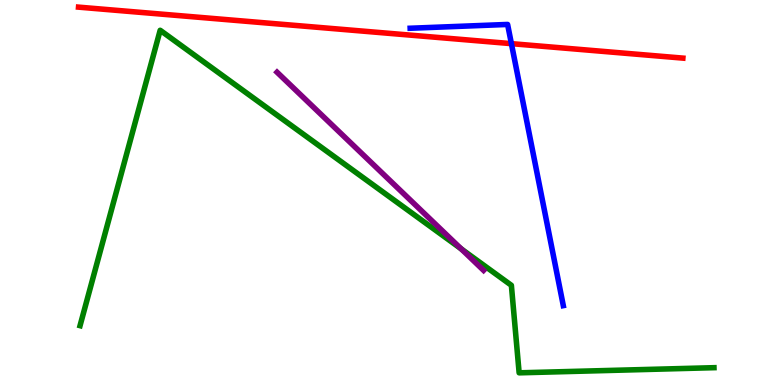[{'lines': ['blue', 'red'], 'intersections': [{'x': 6.6, 'y': 8.87}]}, {'lines': ['green', 'red'], 'intersections': []}, {'lines': ['purple', 'red'], 'intersections': []}, {'lines': ['blue', 'green'], 'intersections': []}, {'lines': ['blue', 'purple'], 'intersections': []}, {'lines': ['green', 'purple'], 'intersections': [{'x': 5.95, 'y': 3.54}]}]